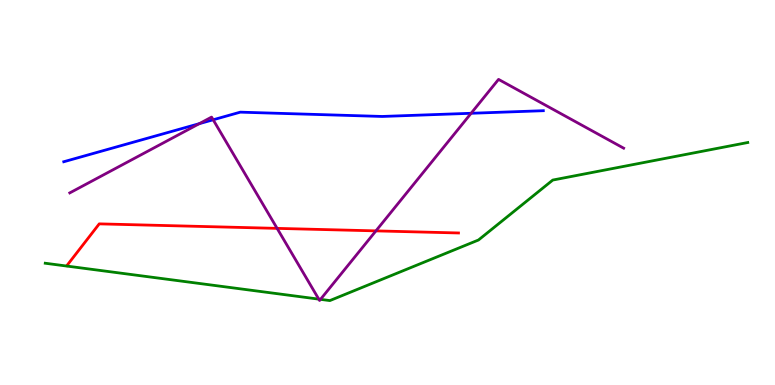[{'lines': ['blue', 'red'], 'intersections': []}, {'lines': ['green', 'red'], 'intersections': []}, {'lines': ['purple', 'red'], 'intersections': [{'x': 3.58, 'y': 4.07}, {'x': 4.85, 'y': 4.0}]}, {'lines': ['blue', 'green'], 'intersections': []}, {'lines': ['blue', 'purple'], 'intersections': [{'x': 2.57, 'y': 6.79}, {'x': 2.75, 'y': 6.89}, {'x': 6.08, 'y': 7.06}]}, {'lines': ['green', 'purple'], 'intersections': [{'x': 4.11, 'y': 2.23}, {'x': 4.14, 'y': 2.22}]}]